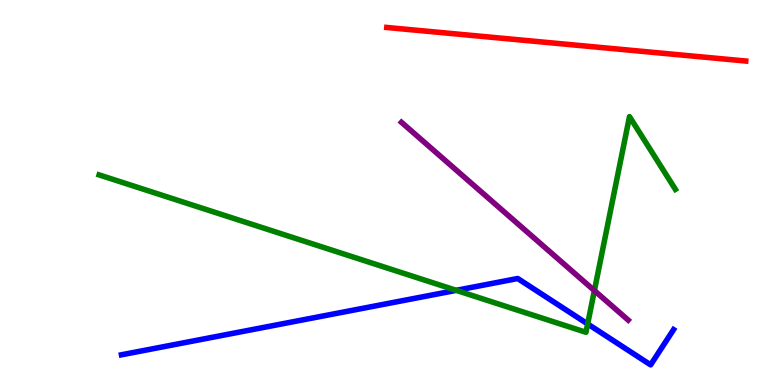[{'lines': ['blue', 'red'], 'intersections': []}, {'lines': ['green', 'red'], 'intersections': []}, {'lines': ['purple', 'red'], 'intersections': []}, {'lines': ['blue', 'green'], 'intersections': [{'x': 5.89, 'y': 2.46}, {'x': 7.58, 'y': 1.59}]}, {'lines': ['blue', 'purple'], 'intersections': []}, {'lines': ['green', 'purple'], 'intersections': [{'x': 7.67, 'y': 2.45}]}]